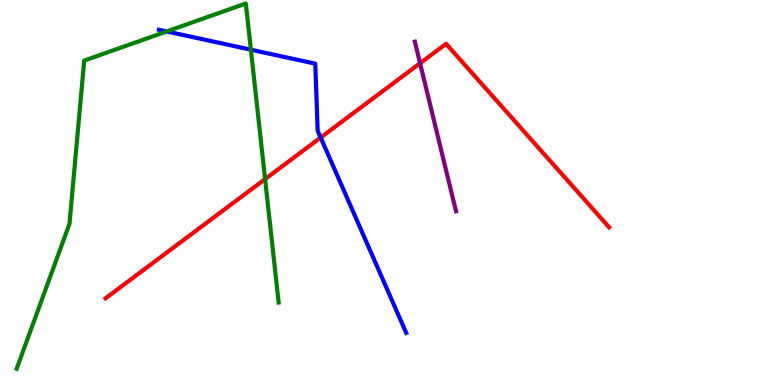[{'lines': ['blue', 'red'], 'intersections': [{'x': 4.14, 'y': 6.43}]}, {'lines': ['green', 'red'], 'intersections': [{'x': 3.42, 'y': 5.35}]}, {'lines': ['purple', 'red'], 'intersections': [{'x': 5.42, 'y': 8.36}]}, {'lines': ['blue', 'green'], 'intersections': [{'x': 2.15, 'y': 9.18}, {'x': 3.24, 'y': 8.71}]}, {'lines': ['blue', 'purple'], 'intersections': []}, {'lines': ['green', 'purple'], 'intersections': []}]